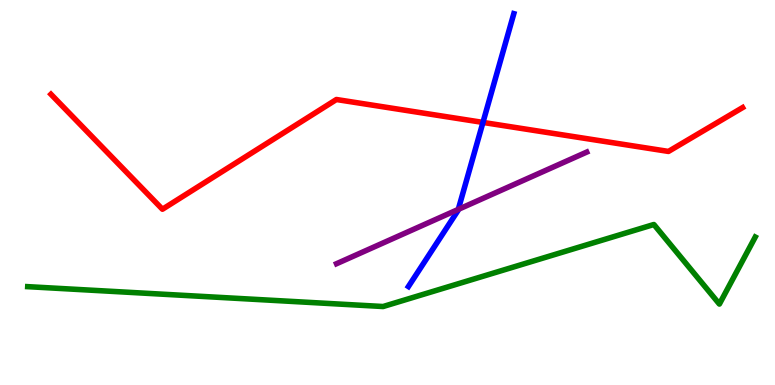[{'lines': ['blue', 'red'], 'intersections': [{'x': 6.23, 'y': 6.82}]}, {'lines': ['green', 'red'], 'intersections': []}, {'lines': ['purple', 'red'], 'intersections': []}, {'lines': ['blue', 'green'], 'intersections': []}, {'lines': ['blue', 'purple'], 'intersections': [{'x': 5.91, 'y': 4.56}]}, {'lines': ['green', 'purple'], 'intersections': []}]